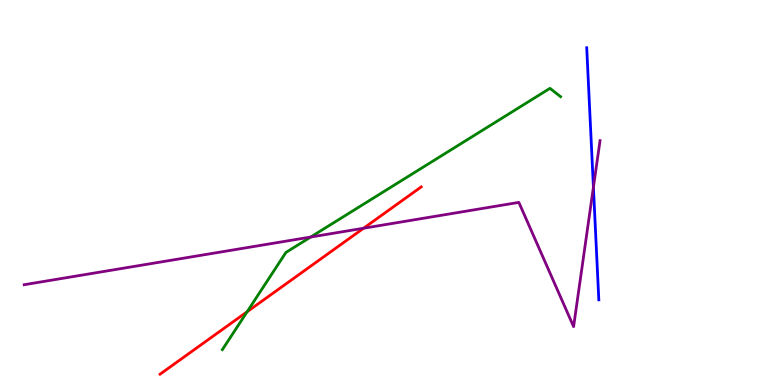[{'lines': ['blue', 'red'], 'intersections': []}, {'lines': ['green', 'red'], 'intersections': [{'x': 3.19, 'y': 1.9}]}, {'lines': ['purple', 'red'], 'intersections': [{'x': 4.69, 'y': 4.07}]}, {'lines': ['blue', 'green'], 'intersections': []}, {'lines': ['blue', 'purple'], 'intersections': [{'x': 7.66, 'y': 5.14}]}, {'lines': ['green', 'purple'], 'intersections': [{'x': 4.01, 'y': 3.84}]}]